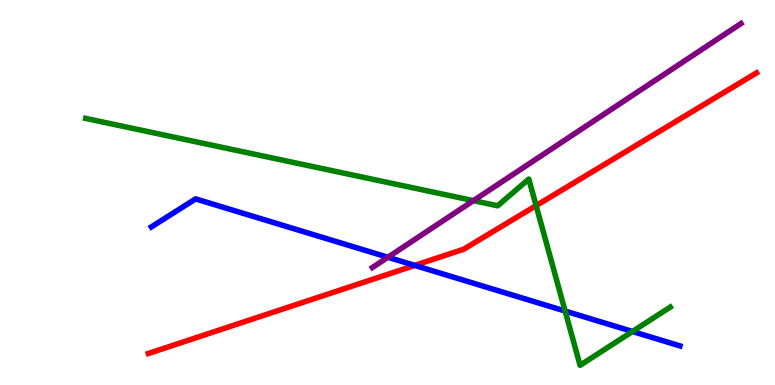[{'lines': ['blue', 'red'], 'intersections': [{'x': 5.35, 'y': 3.11}]}, {'lines': ['green', 'red'], 'intersections': [{'x': 6.92, 'y': 4.66}]}, {'lines': ['purple', 'red'], 'intersections': []}, {'lines': ['blue', 'green'], 'intersections': [{'x': 7.29, 'y': 1.92}, {'x': 8.16, 'y': 1.39}]}, {'lines': ['blue', 'purple'], 'intersections': [{'x': 5.01, 'y': 3.32}]}, {'lines': ['green', 'purple'], 'intersections': [{'x': 6.11, 'y': 4.79}]}]